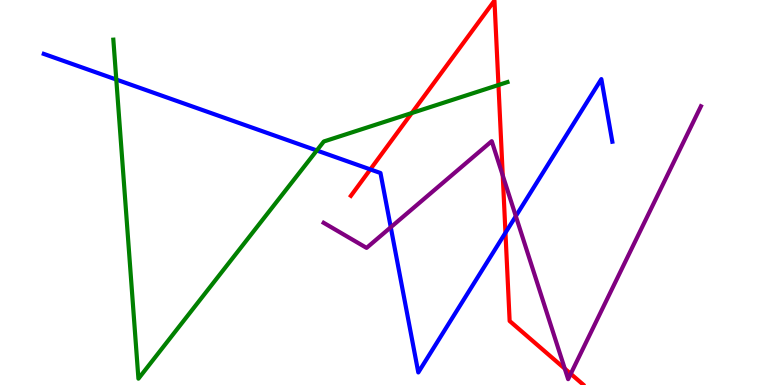[{'lines': ['blue', 'red'], 'intersections': [{'x': 4.78, 'y': 5.6}, {'x': 6.52, 'y': 3.95}]}, {'lines': ['green', 'red'], 'intersections': [{'x': 5.31, 'y': 7.06}, {'x': 6.43, 'y': 7.79}]}, {'lines': ['purple', 'red'], 'intersections': [{'x': 6.49, 'y': 5.44}, {'x': 7.29, 'y': 0.425}, {'x': 7.36, 'y': 0.29}]}, {'lines': ['blue', 'green'], 'intersections': [{'x': 1.5, 'y': 7.93}, {'x': 4.09, 'y': 6.09}]}, {'lines': ['blue', 'purple'], 'intersections': [{'x': 5.04, 'y': 4.1}, {'x': 6.66, 'y': 4.39}]}, {'lines': ['green', 'purple'], 'intersections': []}]